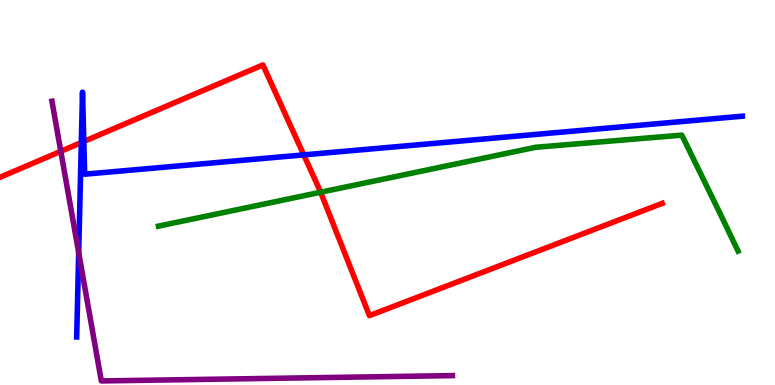[{'lines': ['blue', 'red'], 'intersections': [{'x': 1.05, 'y': 6.3}, {'x': 1.08, 'y': 6.33}, {'x': 3.92, 'y': 5.98}]}, {'lines': ['green', 'red'], 'intersections': [{'x': 4.14, 'y': 5.01}]}, {'lines': ['purple', 'red'], 'intersections': [{'x': 0.785, 'y': 6.07}]}, {'lines': ['blue', 'green'], 'intersections': []}, {'lines': ['blue', 'purple'], 'intersections': [{'x': 1.02, 'y': 3.44}]}, {'lines': ['green', 'purple'], 'intersections': []}]